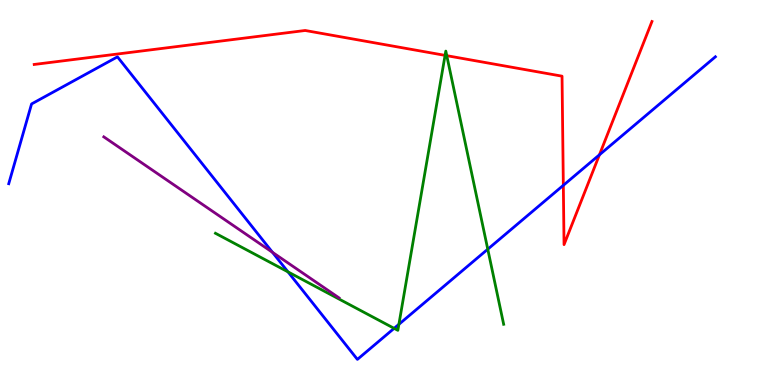[{'lines': ['blue', 'red'], 'intersections': [{'x': 7.27, 'y': 5.19}, {'x': 7.73, 'y': 5.98}]}, {'lines': ['green', 'red'], 'intersections': [{'x': 5.74, 'y': 8.56}, {'x': 5.76, 'y': 8.55}]}, {'lines': ['purple', 'red'], 'intersections': []}, {'lines': ['blue', 'green'], 'intersections': [{'x': 3.72, 'y': 2.94}, {'x': 5.09, 'y': 1.47}, {'x': 5.15, 'y': 1.58}, {'x': 6.29, 'y': 3.53}]}, {'lines': ['blue', 'purple'], 'intersections': [{'x': 3.52, 'y': 3.45}]}, {'lines': ['green', 'purple'], 'intersections': []}]